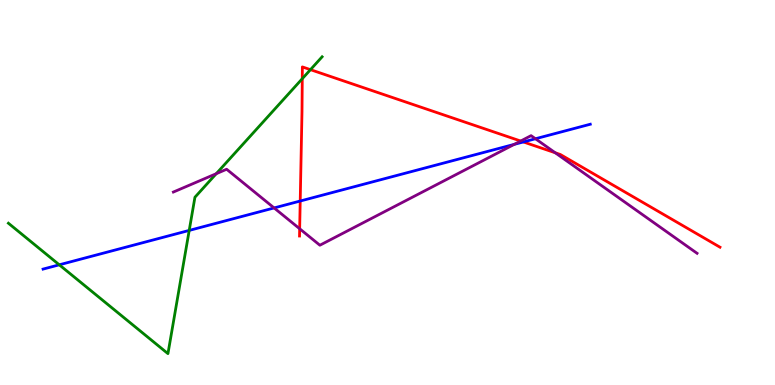[{'lines': ['blue', 'red'], 'intersections': [{'x': 3.87, 'y': 4.78}, {'x': 6.75, 'y': 6.31}]}, {'lines': ['green', 'red'], 'intersections': [{'x': 3.9, 'y': 7.96}, {'x': 4.01, 'y': 8.19}]}, {'lines': ['purple', 'red'], 'intersections': [{'x': 3.87, 'y': 4.06}, {'x': 6.72, 'y': 6.34}, {'x': 7.16, 'y': 6.03}]}, {'lines': ['blue', 'green'], 'intersections': [{'x': 0.765, 'y': 3.12}, {'x': 2.44, 'y': 4.02}]}, {'lines': ['blue', 'purple'], 'intersections': [{'x': 3.54, 'y': 4.6}, {'x': 6.64, 'y': 6.25}, {'x': 6.91, 'y': 6.4}]}, {'lines': ['green', 'purple'], 'intersections': [{'x': 2.79, 'y': 5.49}]}]